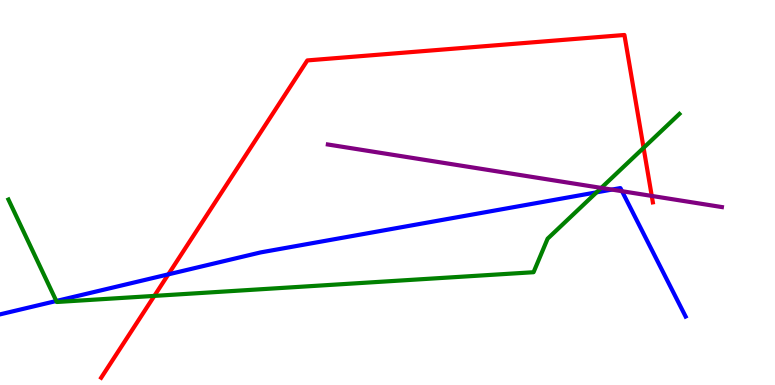[{'lines': ['blue', 'red'], 'intersections': [{'x': 2.17, 'y': 2.87}]}, {'lines': ['green', 'red'], 'intersections': [{'x': 1.99, 'y': 2.31}, {'x': 8.3, 'y': 6.16}]}, {'lines': ['purple', 'red'], 'intersections': [{'x': 8.41, 'y': 4.91}]}, {'lines': ['blue', 'green'], 'intersections': [{'x': 0.727, 'y': 2.18}, {'x': 7.7, 'y': 5.0}]}, {'lines': ['blue', 'purple'], 'intersections': [{'x': 7.9, 'y': 5.08}, {'x': 8.03, 'y': 5.03}]}, {'lines': ['green', 'purple'], 'intersections': [{'x': 7.76, 'y': 5.12}]}]